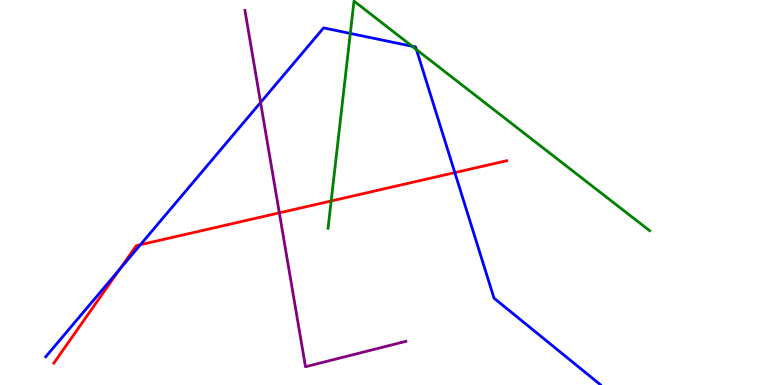[{'lines': ['blue', 'red'], 'intersections': [{'x': 1.55, 'y': 3.02}, {'x': 1.81, 'y': 3.64}, {'x': 5.87, 'y': 5.52}]}, {'lines': ['green', 'red'], 'intersections': [{'x': 4.27, 'y': 4.78}]}, {'lines': ['purple', 'red'], 'intersections': [{'x': 3.6, 'y': 4.47}]}, {'lines': ['blue', 'green'], 'intersections': [{'x': 4.52, 'y': 9.13}, {'x': 5.32, 'y': 8.8}, {'x': 5.37, 'y': 8.71}]}, {'lines': ['blue', 'purple'], 'intersections': [{'x': 3.36, 'y': 7.34}]}, {'lines': ['green', 'purple'], 'intersections': []}]